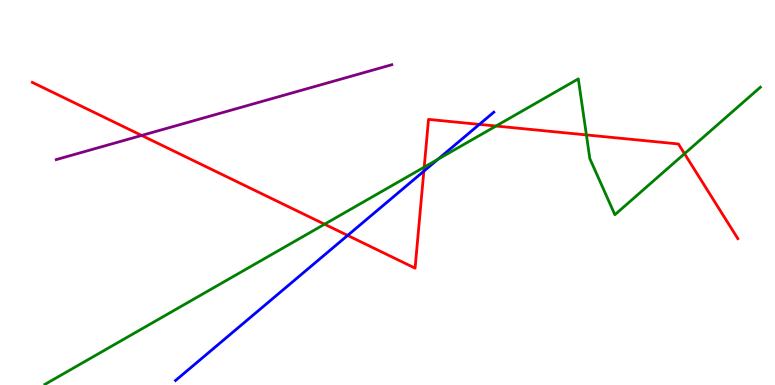[{'lines': ['blue', 'red'], 'intersections': [{'x': 4.49, 'y': 3.89}, {'x': 5.47, 'y': 5.55}, {'x': 6.19, 'y': 6.77}]}, {'lines': ['green', 'red'], 'intersections': [{'x': 4.19, 'y': 4.18}, {'x': 5.47, 'y': 5.66}, {'x': 6.4, 'y': 6.73}, {'x': 7.57, 'y': 6.5}, {'x': 8.83, 'y': 6.01}]}, {'lines': ['purple', 'red'], 'intersections': [{'x': 1.83, 'y': 6.48}]}, {'lines': ['blue', 'green'], 'intersections': [{'x': 5.65, 'y': 5.86}]}, {'lines': ['blue', 'purple'], 'intersections': []}, {'lines': ['green', 'purple'], 'intersections': []}]